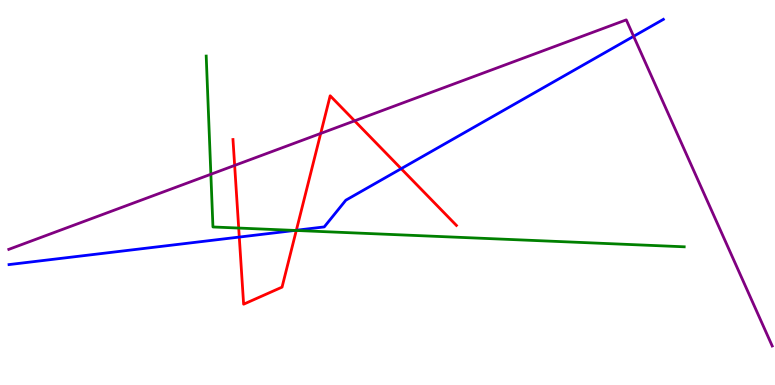[{'lines': ['blue', 'red'], 'intersections': [{'x': 3.09, 'y': 3.84}, {'x': 3.82, 'y': 4.02}, {'x': 5.18, 'y': 5.62}]}, {'lines': ['green', 'red'], 'intersections': [{'x': 3.08, 'y': 4.08}, {'x': 3.82, 'y': 4.01}]}, {'lines': ['purple', 'red'], 'intersections': [{'x': 3.03, 'y': 5.7}, {'x': 4.14, 'y': 6.53}, {'x': 4.58, 'y': 6.86}]}, {'lines': ['blue', 'green'], 'intersections': [{'x': 3.81, 'y': 4.02}]}, {'lines': ['blue', 'purple'], 'intersections': [{'x': 8.18, 'y': 9.06}]}, {'lines': ['green', 'purple'], 'intersections': [{'x': 2.72, 'y': 5.47}]}]